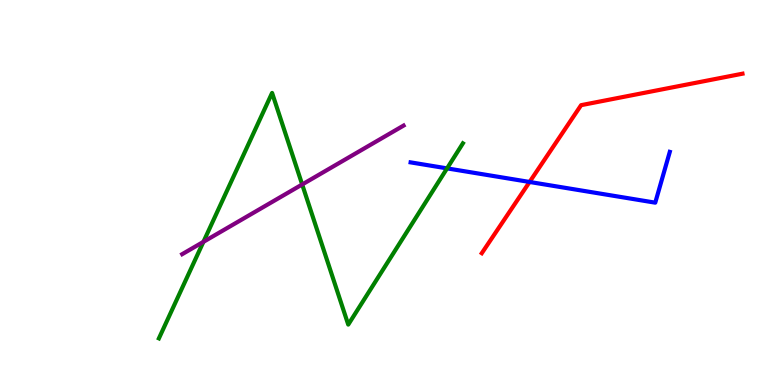[{'lines': ['blue', 'red'], 'intersections': [{'x': 6.83, 'y': 5.27}]}, {'lines': ['green', 'red'], 'intersections': []}, {'lines': ['purple', 'red'], 'intersections': []}, {'lines': ['blue', 'green'], 'intersections': [{'x': 5.77, 'y': 5.63}]}, {'lines': ['blue', 'purple'], 'intersections': []}, {'lines': ['green', 'purple'], 'intersections': [{'x': 2.62, 'y': 3.72}, {'x': 3.9, 'y': 5.21}]}]